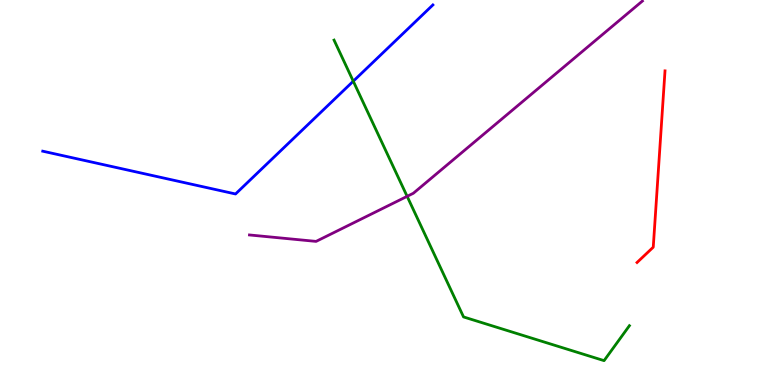[{'lines': ['blue', 'red'], 'intersections': []}, {'lines': ['green', 'red'], 'intersections': []}, {'lines': ['purple', 'red'], 'intersections': []}, {'lines': ['blue', 'green'], 'intersections': [{'x': 4.56, 'y': 7.89}]}, {'lines': ['blue', 'purple'], 'intersections': []}, {'lines': ['green', 'purple'], 'intersections': [{'x': 5.25, 'y': 4.9}]}]